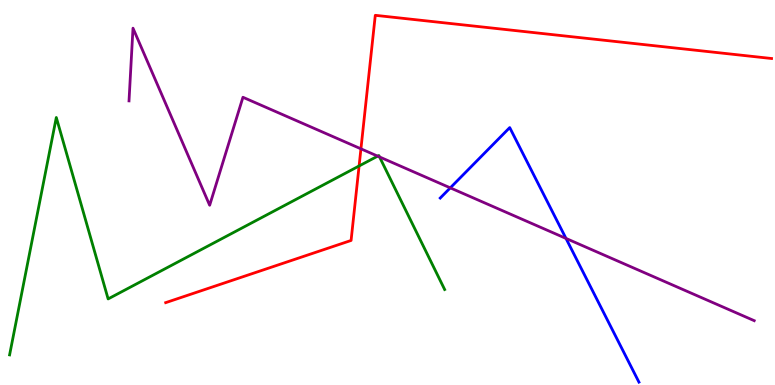[{'lines': ['blue', 'red'], 'intersections': []}, {'lines': ['green', 'red'], 'intersections': [{'x': 4.63, 'y': 5.69}]}, {'lines': ['purple', 'red'], 'intersections': [{'x': 4.66, 'y': 6.13}]}, {'lines': ['blue', 'green'], 'intersections': []}, {'lines': ['blue', 'purple'], 'intersections': [{'x': 5.81, 'y': 5.12}, {'x': 7.3, 'y': 3.81}]}, {'lines': ['green', 'purple'], 'intersections': [{'x': 4.87, 'y': 5.94}, {'x': 4.9, 'y': 5.92}]}]